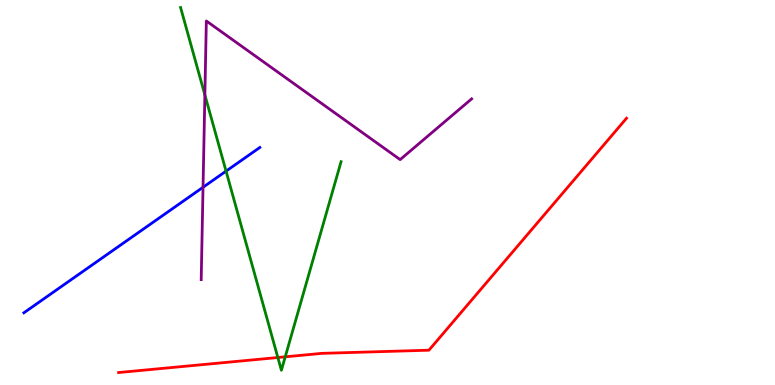[{'lines': ['blue', 'red'], 'intersections': []}, {'lines': ['green', 'red'], 'intersections': [{'x': 3.59, 'y': 0.714}, {'x': 3.68, 'y': 0.732}]}, {'lines': ['purple', 'red'], 'intersections': []}, {'lines': ['blue', 'green'], 'intersections': [{'x': 2.92, 'y': 5.55}]}, {'lines': ['blue', 'purple'], 'intersections': [{'x': 2.62, 'y': 5.14}]}, {'lines': ['green', 'purple'], 'intersections': [{'x': 2.64, 'y': 7.53}]}]